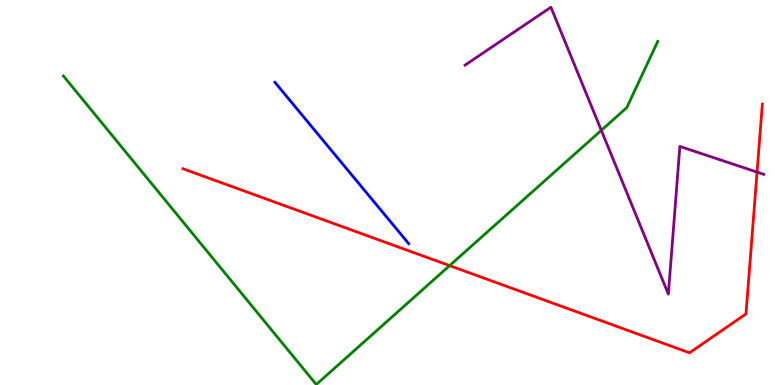[{'lines': ['blue', 'red'], 'intersections': []}, {'lines': ['green', 'red'], 'intersections': [{'x': 5.8, 'y': 3.1}]}, {'lines': ['purple', 'red'], 'intersections': [{'x': 9.77, 'y': 5.53}]}, {'lines': ['blue', 'green'], 'intersections': []}, {'lines': ['blue', 'purple'], 'intersections': []}, {'lines': ['green', 'purple'], 'intersections': [{'x': 7.76, 'y': 6.61}]}]